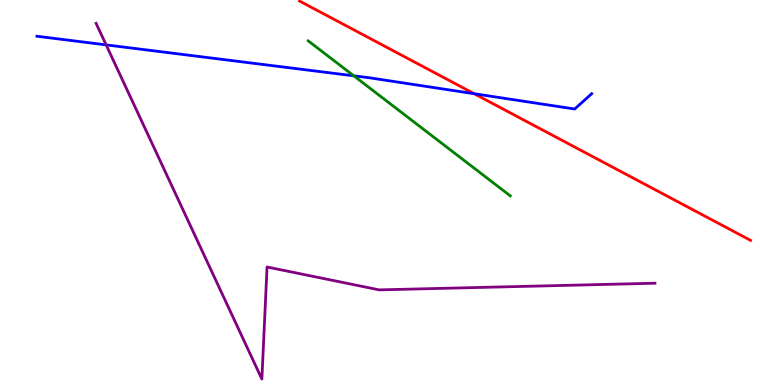[{'lines': ['blue', 'red'], 'intersections': [{'x': 6.12, 'y': 7.57}]}, {'lines': ['green', 'red'], 'intersections': []}, {'lines': ['purple', 'red'], 'intersections': []}, {'lines': ['blue', 'green'], 'intersections': [{'x': 4.57, 'y': 8.03}]}, {'lines': ['blue', 'purple'], 'intersections': [{'x': 1.37, 'y': 8.83}]}, {'lines': ['green', 'purple'], 'intersections': []}]